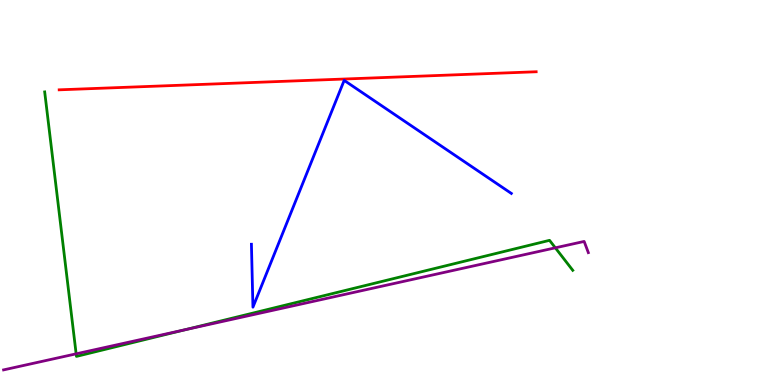[{'lines': ['blue', 'red'], 'intersections': []}, {'lines': ['green', 'red'], 'intersections': []}, {'lines': ['purple', 'red'], 'intersections': []}, {'lines': ['blue', 'green'], 'intersections': []}, {'lines': ['blue', 'purple'], 'intersections': []}, {'lines': ['green', 'purple'], 'intersections': [{'x': 0.983, 'y': 0.809}, {'x': 2.39, 'y': 1.44}, {'x': 7.17, 'y': 3.56}]}]